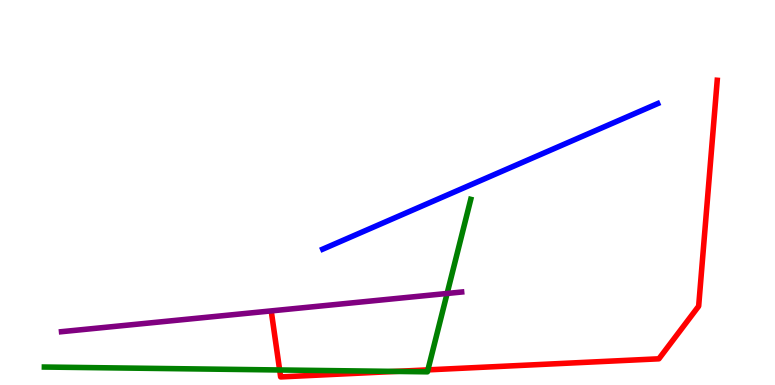[{'lines': ['blue', 'red'], 'intersections': []}, {'lines': ['green', 'red'], 'intersections': [{'x': 3.61, 'y': 0.39}, {'x': 5.1, 'y': 0.353}, {'x': 5.52, 'y': 0.393}]}, {'lines': ['purple', 'red'], 'intersections': []}, {'lines': ['blue', 'green'], 'intersections': []}, {'lines': ['blue', 'purple'], 'intersections': []}, {'lines': ['green', 'purple'], 'intersections': [{'x': 5.77, 'y': 2.38}]}]